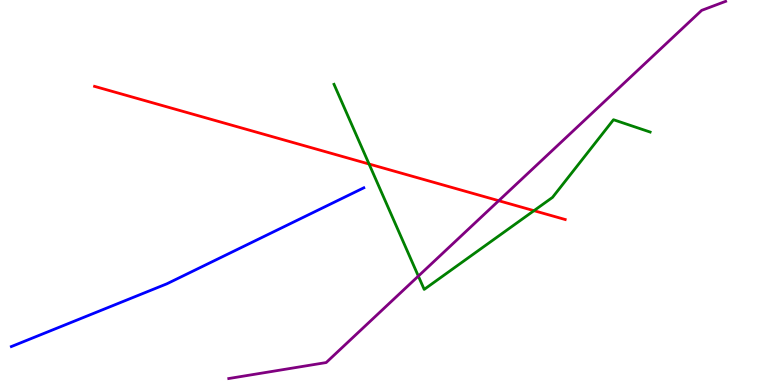[{'lines': ['blue', 'red'], 'intersections': []}, {'lines': ['green', 'red'], 'intersections': [{'x': 4.76, 'y': 5.74}, {'x': 6.89, 'y': 4.53}]}, {'lines': ['purple', 'red'], 'intersections': [{'x': 6.44, 'y': 4.79}]}, {'lines': ['blue', 'green'], 'intersections': []}, {'lines': ['blue', 'purple'], 'intersections': []}, {'lines': ['green', 'purple'], 'intersections': [{'x': 5.4, 'y': 2.83}]}]